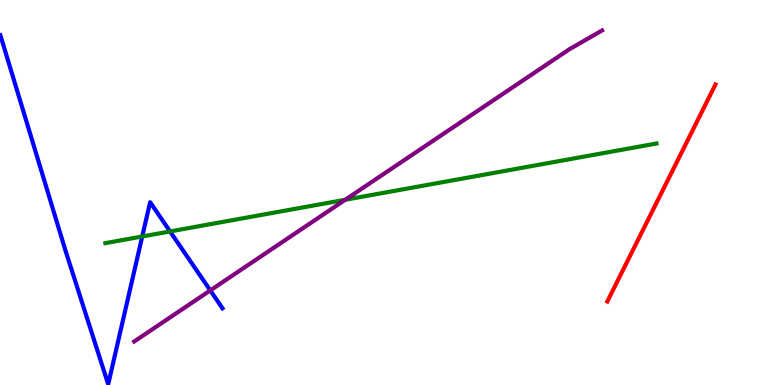[{'lines': ['blue', 'red'], 'intersections': []}, {'lines': ['green', 'red'], 'intersections': []}, {'lines': ['purple', 'red'], 'intersections': []}, {'lines': ['blue', 'green'], 'intersections': [{'x': 1.84, 'y': 3.86}, {'x': 2.19, 'y': 3.99}]}, {'lines': ['blue', 'purple'], 'intersections': [{'x': 2.71, 'y': 2.46}]}, {'lines': ['green', 'purple'], 'intersections': [{'x': 4.45, 'y': 4.81}]}]